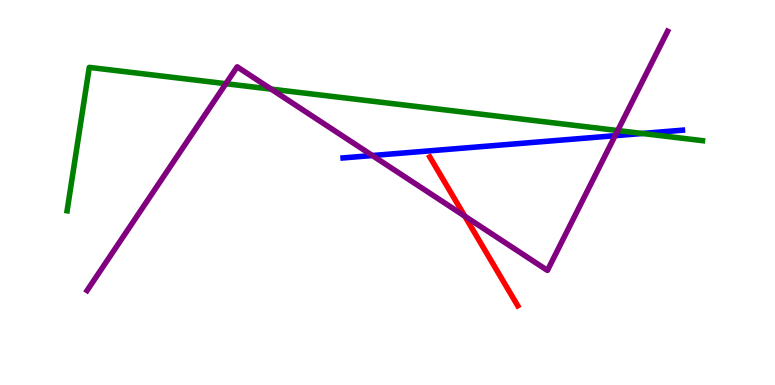[{'lines': ['blue', 'red'], 'intersections': []}, {'lines': ['green', 'red'], 'intersections': []}, {'lines': ['purple', 'red'], 'intersections': [{'x': 6.0, 'y': 4.38}]}, {'lines': ['blue', 'green'], 'intersections': [{'x': 8.29, 'y': 6.53}]}, {'lines': ['blue', 'purple'], 'intersections': [{'x': 4.8, 'y': 5.96}, {'x': 7.94, 'y': 6.48}]}, {'lines': ['green', 'purple'], 'intersections': [{'x': 2.91, 'y': 7.83}, {'x': 3.5, 'y': 7.69}, {'x': 7.97, 'y': 6.61}]}]